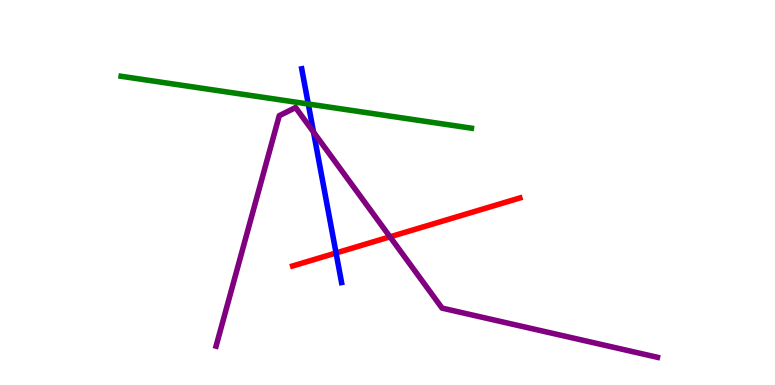[{'lines': ['blue', 'red'], 'intersections': [{'x': 4.34, 'y': 3.43}]}, {'lines': ['green', 'red'], 'intersections': []}, {'lines': ['purple', 'red'], 'intersections': [{'x': 5.03, 'y': 3.85}]}, {'lines': ['blue', 'green'], 'intersections': [{'x': 3.98, 'y': 7.3}]}, {'lines': ['blue', 'purple'], 'intersections': [{'x': 4.05, 'y': 6.57}]}, {'lines': ['green', 'purple'], 'intersections': []}]